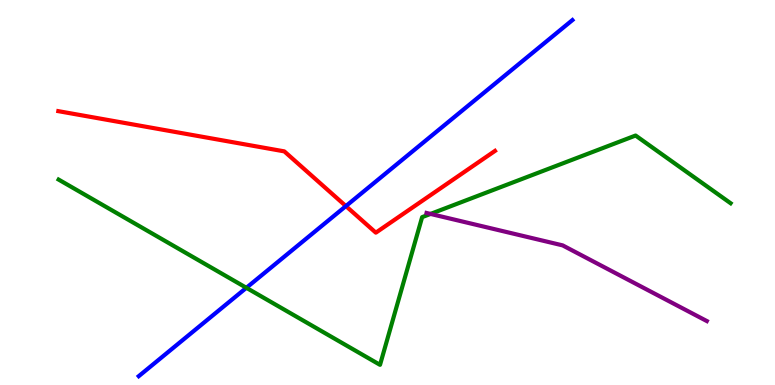[{'lines': ['blue', 'red'], 'intersections': [{'x': 4.46, 'y': 4.65}]}, {'lines': ['green', 'red'], 'intersections': []}, {'lines': ['purple', 'red'], 'intersections': []}, {'lines': ['blue', 'green'], 'intersections': [{'x': 3.18, 'y': 2.52}]}, {'lines': ['blue', 'purple'], 'intersections': []}, {'lines': ['green', 'purple'], 'intersections': [{'x': 5.56, 'y': 4.44}]}]